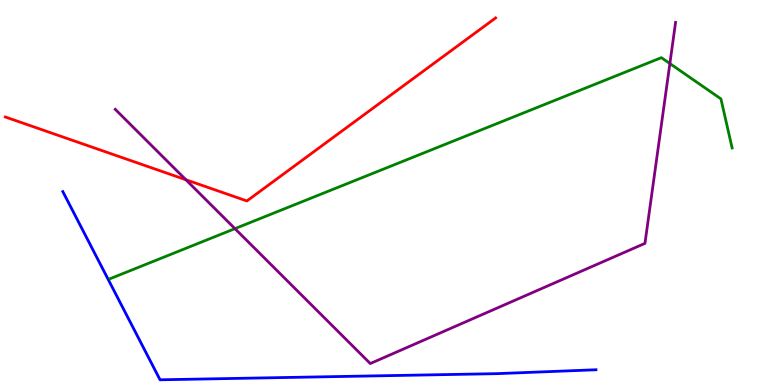[{'lines': ['blue', 'red'], 'intersections': []}, {'lines': ['green', 'red'], 'intersections': []}, {'lines': ['purple', 'red'], 'intersections': [{'x': 2.4, 'y': 5.33}]}, {'lines': ['blue', 'green'], 'intersections': []}, {'lines': ['blue', 'purple'], 'intersections': []}, {'lines': ['green', 'purple'], 'intersections': [{'x': 3.03, 'y': 4.06}, {'x': 8.64, 'y': 8.35}]}]